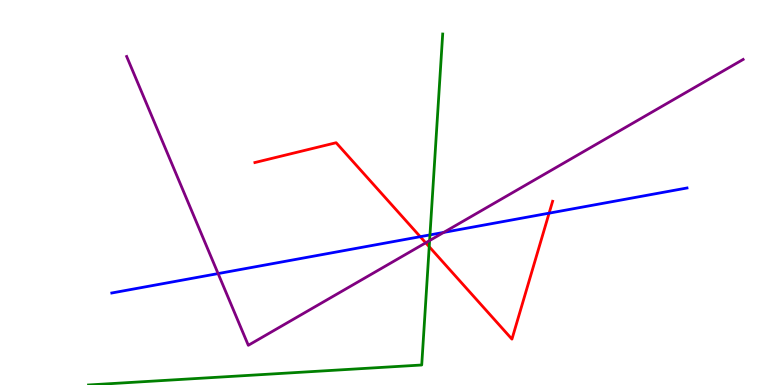[{'lines': ['blue', 'red'], 'intersections': [{'x': 5.42, 'y': 3.85}, {'x': 7.09, 'y': 4.46}]}, {'lines': ['green', 'red'], 'intersections': [{'x': 5.54, 'y': 3.59}]}, {'lines': ['purple', 'red'], 'intersections': [{'x': 5.49, 'y': 3.69}]}, {'lines': ['blue', 'green'], 'intersections': [{'x': 5.55, 'y': 3.9}]}, {'lines': ['blue', 'purple'], 'intersections': [{'x': 2.81, 'y': 2.89}, {'x': 5.73, 'y': 3.96}]}, {'lines': ['green', 'purple'], 'intersections': [{'x': 5.54, 'y': 3.75}]}]